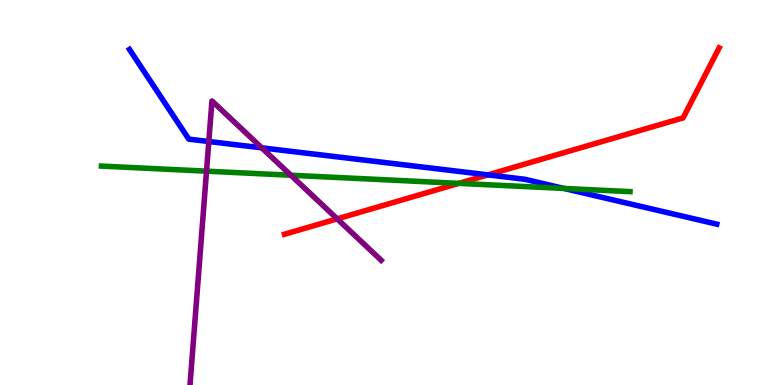[{'lines': ['blue', 'red'], 'intersections': [{'x': 6.3, 'y': 5.46}]}, {'lines': ['green', 'red'], 'intersections': [{'x': 5.92, 'y': 5.24}]}, {'lines': ['purple', 'red'], 'intersections': [{'x': 4.35, 'y': 4.32}]}, {'lines': ['blue', 'green'], 'intersections': [{'x': 7.28, 'y': 5.11}]}, {'lines': ['blue', 'purple'], 'intersections': [{'x': 2.69, 'y': 6.32}, {'x': 3.38, 'y': 6.16}]}, {'lines': ['green', 'purple'], 'intersections': [{'x': 2.66, 'y': 5.55}, {'x': 3.75, 'y': 5.45}]}]